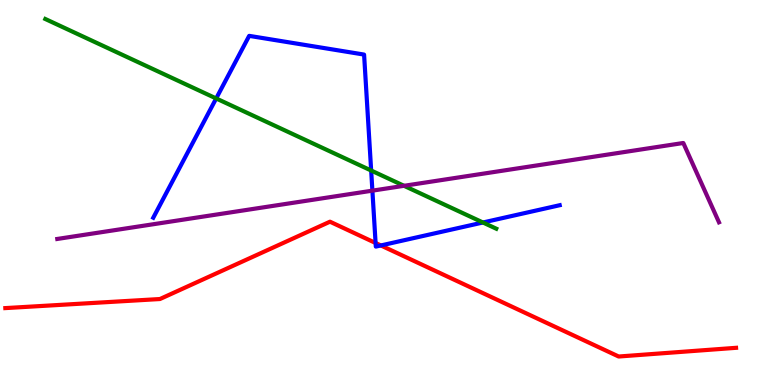[{'lines': ['blue', 'red'], 'intersections': [{'x': 4.85, 'y': 3.69}, {'x': 4.91, 'y': 3.62}]}, {'lines': ['green', 'red'], 'intersections': []}, {'lines': ['purple', 'red'], 'intersections': []}, {'lines': ['blue', 'green'], 'intersections': [{'x': 2.79, 'y': 7.44}, {'x': 4.79, 'y': 5.57}, {'x': 6.23, 'y': 4.22}]}, {'lines': ['blue', 'purple'], 'intersections': [{'x': 4.81, 'y': 5.05}]}, {'lines': ['green', 'purple'], 'intersections': [{'x': 5.21, 'y': 5.17}]}]